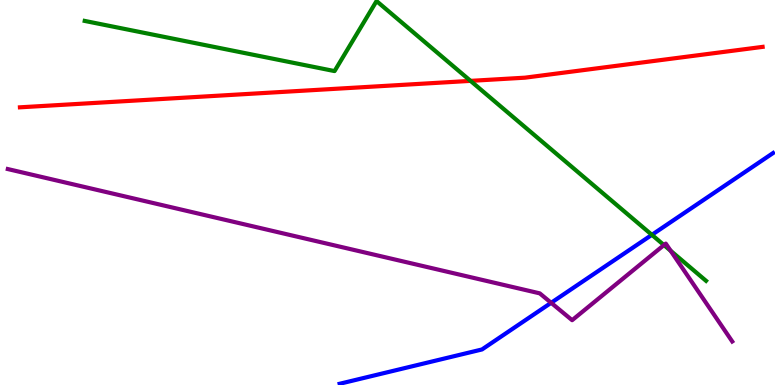[{'lines': ['blue', 'red'], 'intersections': []}, {'lines': ['green', 'red'], 'intersections': [{'x': 6.07, 'y': 7.9}]}, {'lines': ['purple', 'red'], 'intersections': []}, {'lines': ['blue', 'green'], 'intersections': [{'x': 8.41, 'y': 3.9}]}, {'lines': ['blue', 'purple'], 'intersections': [{'x': 7.11, 'y': 2.14}]}, {'lines': ['green', 'purple'], 'intersections': [{'x': 8.57, 'y': 3.63}, {'x': 8.65, 'y': 3.49}]}]